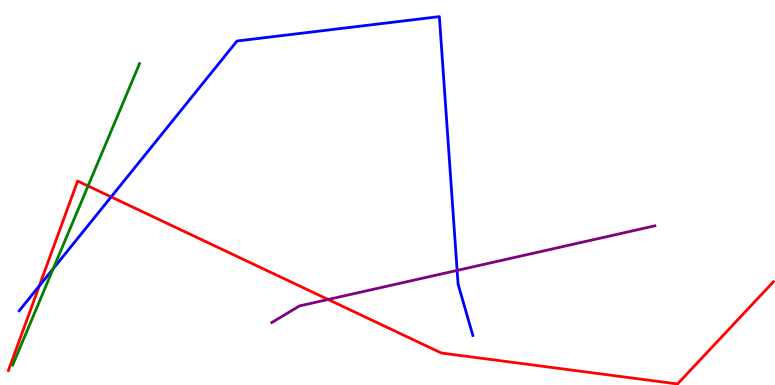[{'lines': ['blue', 'red'], 'intersections': [{'x': 0.507, 'y': 2.57}, {'x': 1.43, 'y': 4.89}]}, {'lines': ['green', 'red'], 'intersections': [{'x': 1.14, 'y': 5.17}]}, {'lines': ['purple', 'red'], 'intersections': [{'x': 4.23, 'y': 2.22}]}, {'lines': ['blue', 'green'], 'intersections': [{'x': 0.687, 'y': 3.02}]}, {'lines': ['blue', 'purple'], 'intersections': [{'x': 5.9, 'y': 2.98}]}, {'lines': ['green', 'purple'], 'intersections': []}]